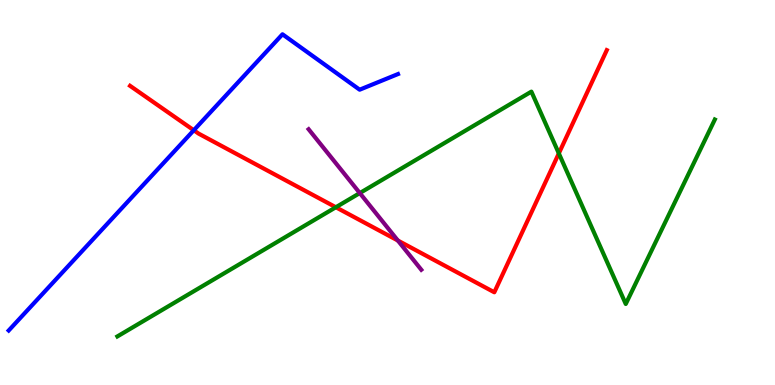[{'lines': ['blue', 'red'], 'intersections': [{'x': 2.5, 'y': 6.62}]}, {'lines': ['green', 'red'], 'intersections': [{'x': 4.33, 'y': 4.62}, {'x': 7.21, 'y': 6.02}]}, {'lines': ['purple', 'red'], 'intersections': [{'x': 5.13, 'y': 3.75}]}, {'lines': ['blue', 'green'], 'intersections': []}, {'lines': ['blue', 'purple'], 'intersections': []}, {'lines': ['green', 'purple'], 'intersections': [{'x': 4.64, 'y': 4.99}]}]